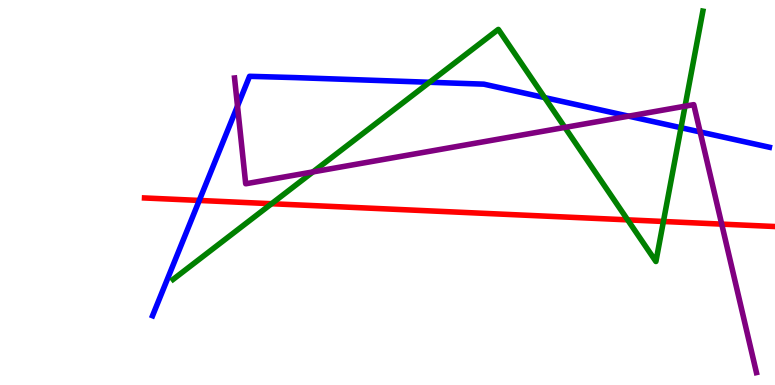[{'lines': ['blue', 'red'], 'intersections': [{'x': 2.57, 'y': 4.79}]}, {'lines': ['green', 'red'], 'intersections': [{'x': 3.5, 'y': 4.71}, {'x': 8.1, 'y': 4.29}, {'x': 8.56, 'y': 4.25}]}, {'lines': ['purple', 'red'], 'intersections': [{'x': 9.31, 'y': 4.18}]}, {'lines': ['blue', 'green'], 'intersections': [{'x': 5.54, 'y': 7.86}, {'x': 7.03, 'y': 7.47}, {'x': 8.79, 'y': 6.68}]}, {'lines': ['blue', 'purple'], 'intersections': [{'x': 3.06, 'y': 7.24}, {'x': 8.11, 'y': 6.98}, {'x': 9.03, 'y': 6.57}]}, {'lines': ['green', 'purple'], 'intersections': [{'x': 4.04, 'y': 5.53}, {'x': 7.29, 'y': 6.69}, {'x': 8.84, 'y': 7.24}]}]